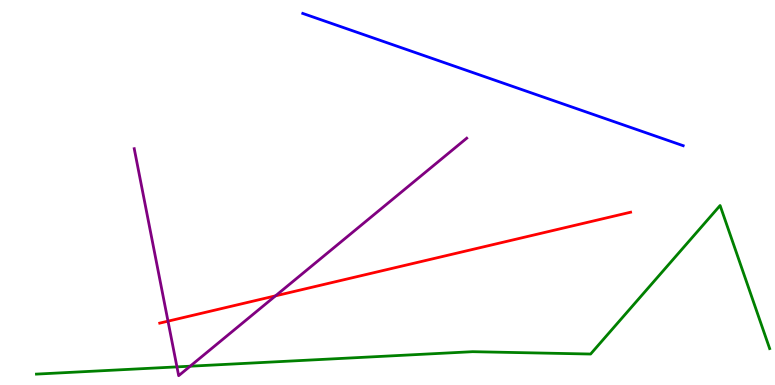[{'lines': ['blue', 'red'], 'intersections': []}, {'lines': ['green', 'red'], 'intersections': []}, {'lines': ['purple', 'red'], 'intersections': [{'x': 2.17, 'y': 1.66}, {'x': 3.55, 'y': 2.32}]}, {'lines': ['blue', 'green'], 'intersections': []}, {'lines': ['blue', 'purple'], 'intersections': []}, {'lines': ['green', 'purple'], 'intersections': [{'x': 2.28, 'y': 0.471}, {'x': 2.45, 'y': 0.488}]}]